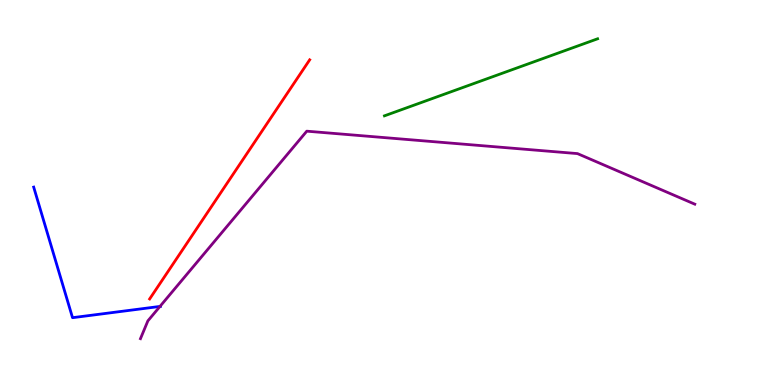[{'lines': ['blue', 'red'], 'intersections': []}, {'lines': ['green', 'red'], 'intersections': []}, {'lines': ['purple', 'red'], 'intersections': []}, {'lines': ['blue', 'green'], 'intersections': []}, {'lines': ['blue', 'purple'], 'intersections': [{'x': 2.06, 'y': 2.04}]}, {'lines': ['green', 'purple'], 'intersections': []}]